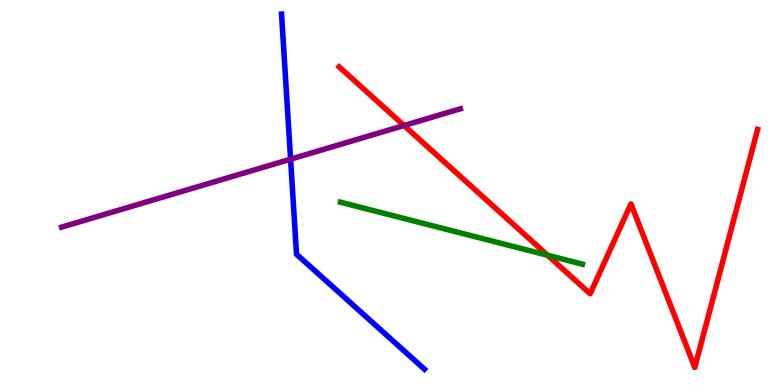[{'lines': ['blue', 'red'], 'intersections': []}, {'lines': ['green', 'red'], 'intersections': [{'x': 7.07, 'y': 3.37}]}, {'lines': ['purple', 'red'], 'intersections': [{'x': 5.21, 'y': 6.74}]}, {'lines': ['blue', 'green'], 'intersections': []}, {'lines': ['blue', 'purple'], 'intersections': [{'x': 3.75, 'y': 5.87}]}, {'lines': ['green', 'purple'], 'intersections': []}]